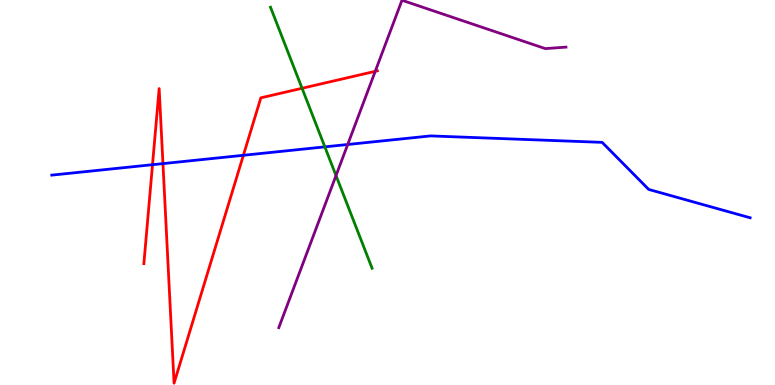[{'lines': ['blue', 'red'], 'intersections': [{'x': 1.97, 'y': 5.72}, {'x': 2.1, 'y': 5.75}, {'x': 3.14, 'y': 5.97}]}, {'lines': ['green', 'red'], 'intersections': [{'x': 3.9, 'y': 7.71}]}, {'lines': ['purple', 'red'], 'intersections': [{'x': 4.84, 'y': 8.15}]}, {'lines': ['blue', 'green'], 'intersections': [{'x': 4.19, 'y': 6.19}]}, {'lines': ['blue', 'purple'], 'intersections': [{'x': 4.49, 'y': 6.25}]}, {'lines': ['green', 'purple'], 'intersections': [{'x': 4.34, 'y': 5.44}]}]